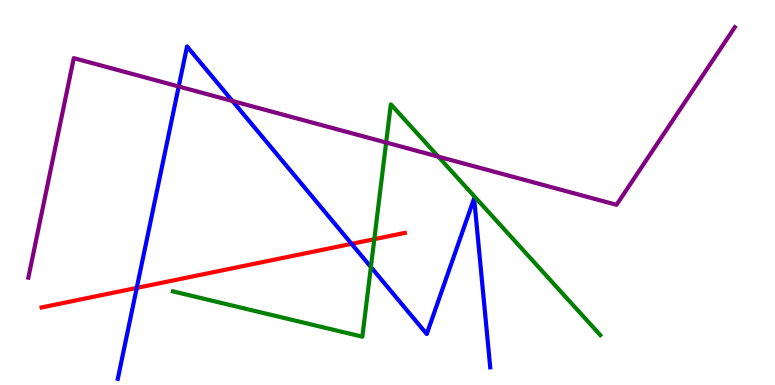[{'lines': ['blue', 'red'], 'intersections': [{'x': 1.76, 'y': 2.52}, {'x': 4.54, 'y': 3.67}]}, {'lines': ['green', 'red'], 'intersections': [{'x': 4.83, 'y': 3.79}]}, {'lines': ['purple', 'red'], 'intersections': []}, {'lines': ['blue', 'green'], 'intersections': [{'x': 4.79, 'y': 3.06}]}, {'lines': ['blue', 'purple'], 'intersections': [{'x': 2.31, 'y': 7.75}, {'x': 3.0, 'y': 7.38}]}, {'lines': ['green', 'purple'], 'intersections': [{'x': 4.98, 'y': 6.3}, {'x': 5.66, 'y': 5.93}]}]